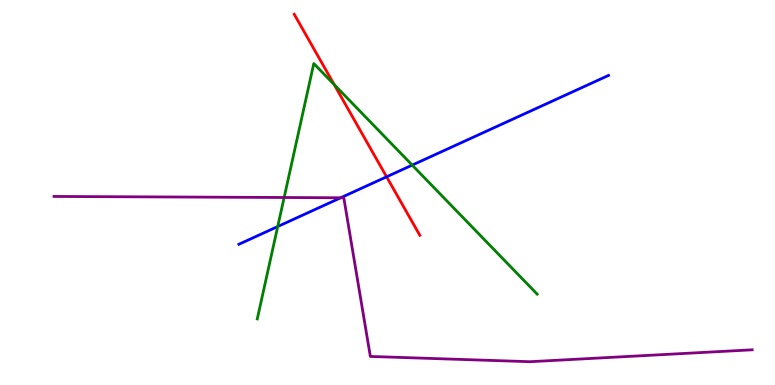[{'lines': ['blue', 'red'], 'intersections': [{'x': 4.99, 'y': 5.41}]}, {'lines': ['green', 'red'], 'intersections': [{'x': 4.31, 'y': 7.8}]}, {'lines': ['purple', 'red'], 'intersections': []}, {'lines': ['blue', 'green'], 'intersections': [{'x': 3.58, 'y': 4.12}, {'x': 5.32, 'y': 5.71}]}, {'lines': ['blue', 'purple'], 'intersections': [{'x': 4.4, 'y': 4.86}]}, {'lines': ['green', 'purple'], 'intersections': [{'x': 3.67, 'y': 4.87}]}]